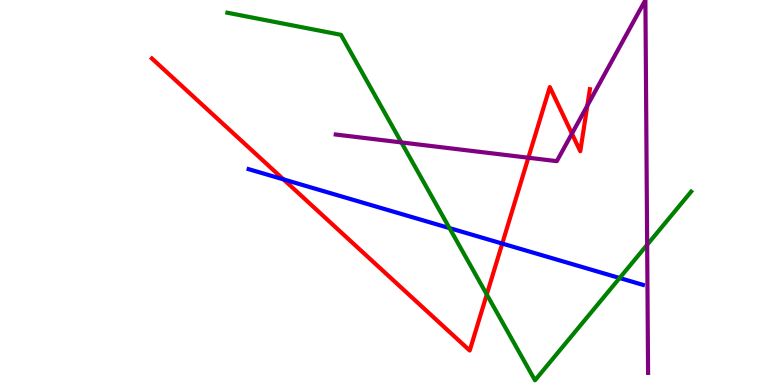[{'lines': ['blue', 'red'], 'intersections': [{'x': 3.66, 'y': 5.34}, {'x': 6.48, 'y': 3.67}]}, {'lines': ['green', 'red'], 'intersections': [{'x': 6.28, 'y': 2.35}]}, {'lines': ['purple', 'red'], 'intersections': [{'x': 6.82, 'y': 5.9}, {'x': 7.38, 'y': 6.53}, {'x': 7.58, 'y': 7.26}]}, {'lines': ['blue', 'green'], 'intersections': [{'x': 5.8, 'y': 4.08}, {'x': 8.0, 'y': 2.78}]}, {'lines': ['blue', 'purple'], 'intersections': []}, {'lines': ['green', 'purple'], 'intersections': [{'x': 5.18, 'y': 6.3}, {'x': 8.35, 'y': 3.64}]}]